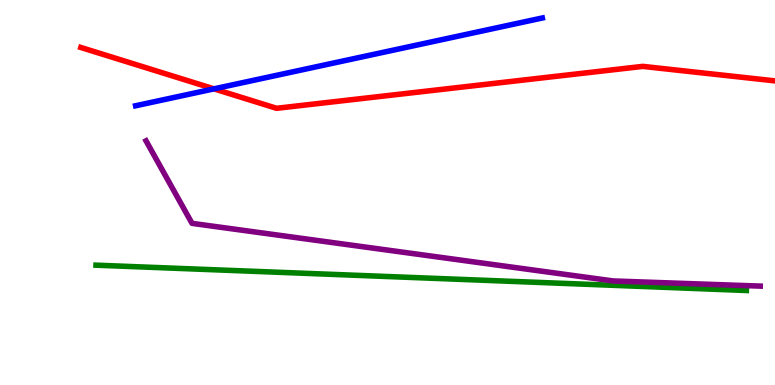[{'lines': ['blue', 'red'], 'intersections': [{'x': 2.76, 'y': 7.69}]}, {'lines': ['green', 'red'], 'intersections': []}, {'lines': ['purple', 'red'], 'intersections': []}, {'lines': ['blue', 'green'], 'intersections': []}, {'lines': ['blue', 'purple'], 'intersections': []}, {'lines': ['green', 'purple'], 'intersections': []}]